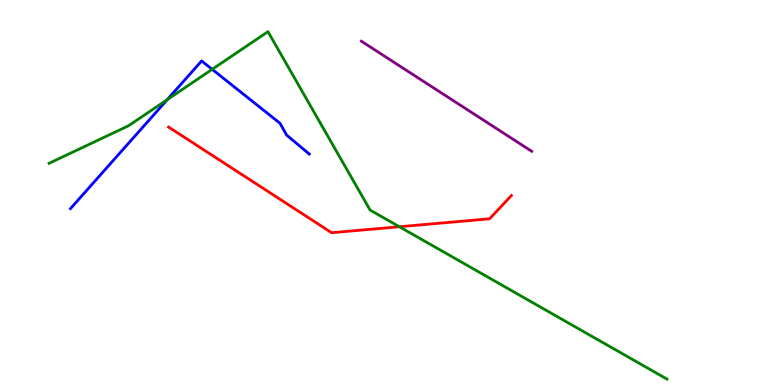[{'lines': ['blue', 'red'], 'intersections': []}, {'lines': ['green', 'red'], 'intersections': [{'x': 5.15, 'y': 4.11}]}, {'lines': ['purple', 'red'], 'intersections': []}, {'lines': ['blue', 'green'], 'intersections': [{'x': 2.16, 'y': 7.41}, {'x': 2.74, 'y': 8.2}]}, {'lines': ['blue', 'purple'], 'intersections': []}, {'lines': ['green', 'purple'], 'intersections': []}]